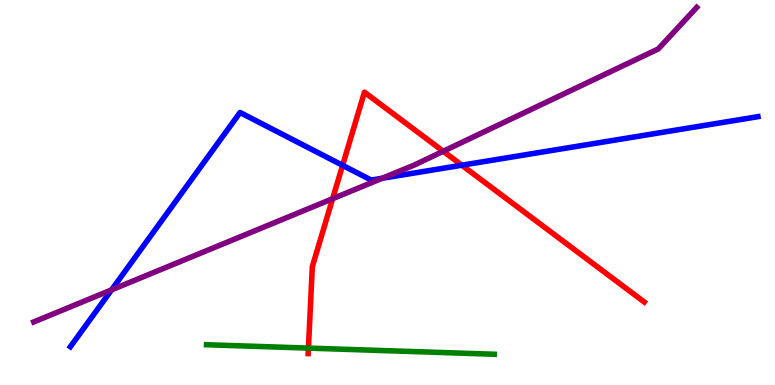[{'lines': ['blue', 'red'], 'intersections': [{'x': 4.42, 'y': 5.71}, {'x': 5.96, 'y': 5.71}]}, {'lines': ['green', 'red'], 'intersections': [{'x': 3.98, 'y': 0.958}]}, {'lines': ['purple', 'red'], 'intersections': [{'x': 4.29, 'y': 4.84}, {'x': 5.72, 'y': 6.07}]}, {'lines': ['blue', 'green'], 'intersections': []}, {'lines': ['blue', 'purple'], 'intersections': [{'x': 1.44, 'y': 2.47}, {'x': 4.93, 'y': 5.37}]}, {'lines': ['green', 'purple'], 'intersections': []}]